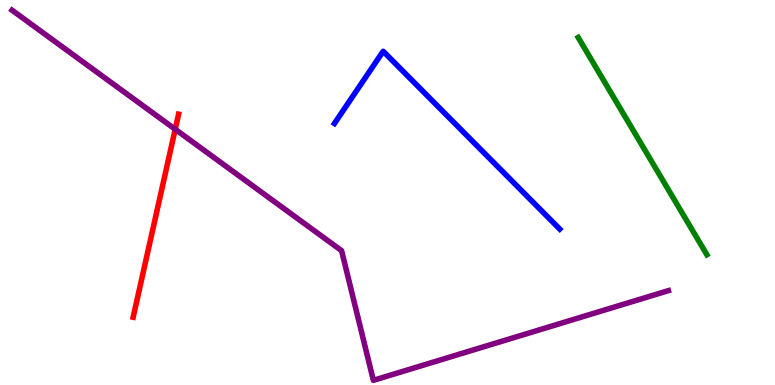[{'lines': ['blue', 'red'], 'intersections': []}, {'lines': ['green', 'red'], 'intersections': []}, {'lines': ['purple', 'red'], 'intersections': [{'x': 2.26, 'y': 6.64}]}, {'lines': ['blue', 'green'], 'intersections': []}, {'lines': ['blue', 'purple'], 'intersections': []}, {'lines': ['green', 'purple'], 'intersections': []}]